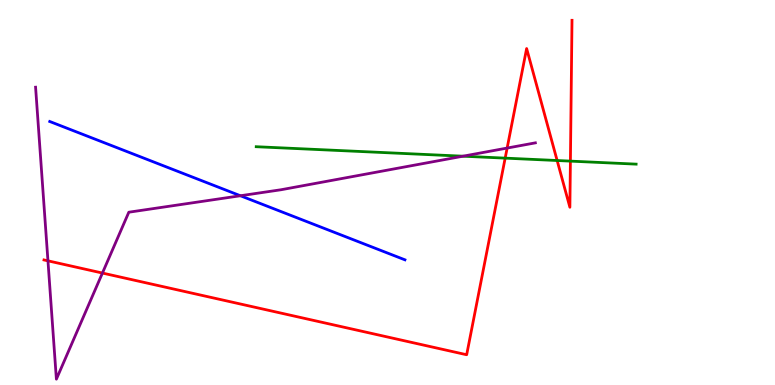[{'lines': ['blue', 'red'], 'intersections': []}, {'lines': ['green', 'red'], 'intersections': [{'x': 6.52, 'y': 5.89}, {'x': 7.19, 'y': 5.83}, {'x': 7.36, 'y': 5.81}]}, {'lines': ['purple', 'red'], 'intersections': [{'x': 0.619, 'y': 3.23}, {'x': 1.32, 'y': 2.91}, {'x': 6.54, 'y': 6.15}]}, {'lines': ['blue', 'green'], 'intersections': []}, {'lines': ['blue', 'purple'], 'intersections': [{'x': 3.1, 'y': 4.92}]}, {'lines': ['green', 'purple'], 'intersections': [{'x': 5.97, 'y': 5.94}]}]